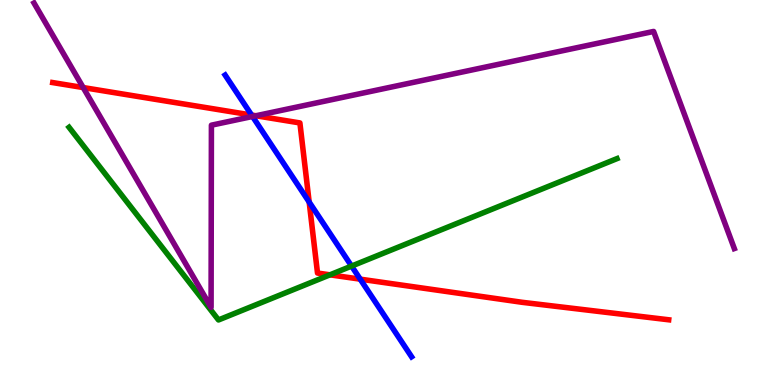[{'lines': ['blue', 'red'], 'intersections': [{'x': 3.25, 'y': 7.01}, {'x': 3.99, 'y': 4.75}, {'x': 4.65, 'y': 2.75}]}, {'lines': ['green', 'red'], 'intersections': [{'x': 4.26, 'y': 2.86}]}, {'lines': ['purple', 'red'], 'intersections': [{'x': 1.07, 'y': 7.73}, {'x': 3.3, 'y': 6.99}]}, {'lines': ['blue', 'green'], 'intersections': [{'x': 4.54, 'y': 3.09}]}, {'lines': ['blue', 'purple'], 'intersections': [{'x': 3.26, 'y': 6.97}]}, {'lines': ['green', 'purple'], 'intersections': []}]